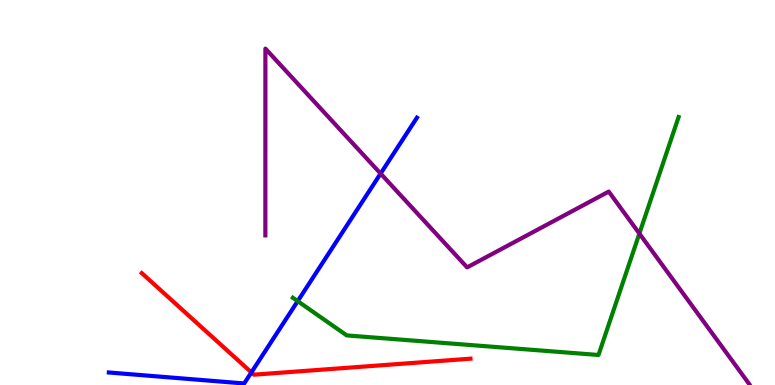[{'lines': ['blue', 'red'], 'intersections': [{'x': 3.24, 'y': 0.328}]}, {'lines': ['green', 'red'], 'intersections': []}, {'lines': ['purple', 'red'], 'intersections': []}, {'lines': ['blue', 'green'], 'intersections': [{'x': 3.84, 'y': 2.18}]}, {'lines': ['blue', 'purple'], 'intersections': [{'x': 4.91, 'y': 5.49}]}, {'lines': ['green', 'purple'], 'intersections': [{'x': 8.25, 'y': 3.93}]}]